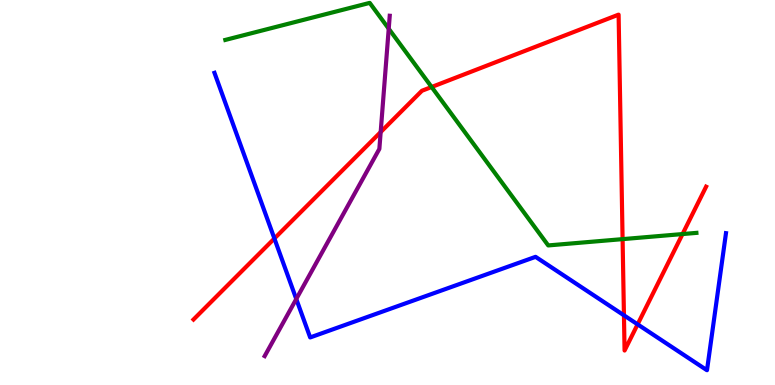[{'lines': ['blue', 'red'], 'intersections': [{'x': 3.54, 'y': 3.81}, {'x': 8.05, 'y': 1.81}, {'x': 8.23, 'y': 1.58}]}, {'lines': ['green', 'red'], 'intersections': [{'x': 5.57, 'y': 7.74}, {'x': 8.03, 'y': 3.79}, {'x': 8.81, 'y': 3.92}]}, {'lines': ['purple', 'red'], 'intersections': [{'x': 4.91, 'y': 6.57}]}, {'lines': ['blue', 'green'], 'intersections': []}, {'lines': ['blue', 'purple'], 'intersections': [{'x': 3.82, 'y': 2.23}]}, {'lines': ['green', 'purple'], 'intersections': [{'x': 5.02, 'y': 9.25}]}]